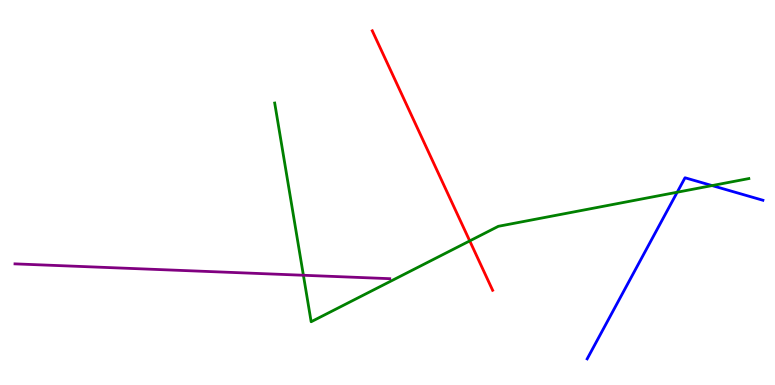[{'lines': ['blue', 'red'], 'intersections': []}, {'lines': ['green', 'red'], 'intersections': [{'x': 6.06, 'y': 3.74}]}, {'lines': ['purple', 'red'], 'intersections': []}, {'lines': ['blue', 'green'], 'intersections': [{'x': 8.74, 'y': 5.01}, {'x': 9.19, 'y': 5.18}]}, {'lines': ['blue', 'purple'], 'intersections': []}, {'lines': ['green', 'purple'], 'intersections': [{'x': 3.91, 'y': 2.85}]}]